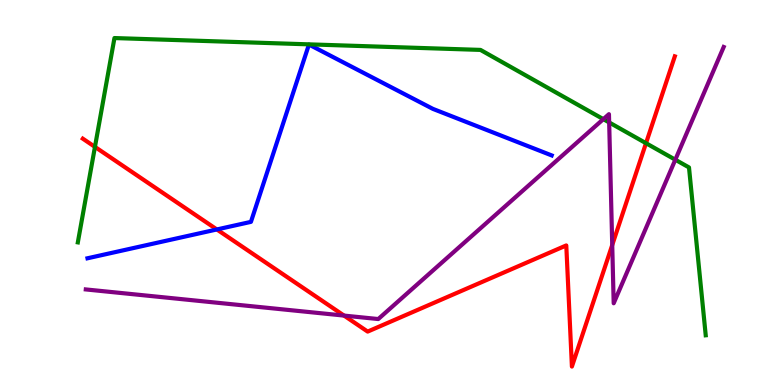[{'lines': ['blue', 'red'], 'intersections': [{'x': 2.8, 'y': 4.04}]}, {'lines': ['green', 'red'], 'intersections': [{'x': 1.23, 'y': 6.18}, {'x': 8.34, 'y': 6.28}]}, {'lines': ['purple', 'red'], 'intersections': [{'x': 4.44, 'y': 1.8}, {'x': 7.9, 'y': 3.64}]}, {'lines': ['blue', 'green'], 'intersections': []}, {'lines': ['blue', 'purple'], 'intersections': []}, {'lines': ['green', 'purple'], 'intersections': [{'x': 7.78, 'y': 6.91}, {'x': 7.86, 'y': 6.82}, {'x': 8.71, 'y': 5.85}]}]